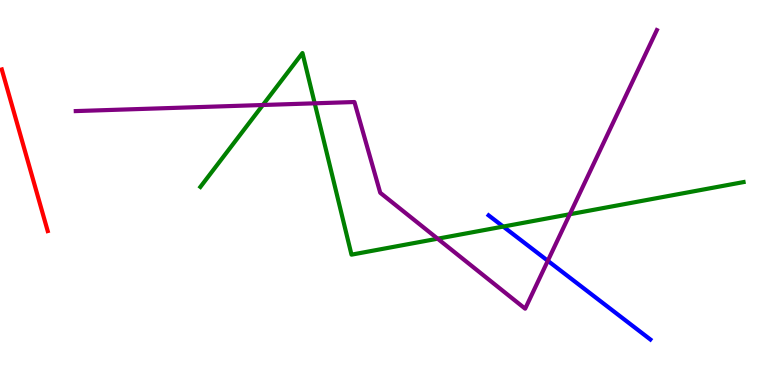[{'lines': ['blue', 'red'], 'intersections': []}, {'lines': ['green', 'red'], 'intersections': []}, {'lines': ['purple', 'red'], 'intersections': []}, {'lines': ['blue', 'green'], 'intersections': [{'x': 6.49, 'y': 4.12}]}, {'lines': ['blue', 'purple'], 'intersections': [{'x': 7.07, 'y': 3.23}]}, {'lines': ['green', 'purple'], 'intersections': [{'x': 3.39, 'y': 7.27}, {'x': 4.06, 'y': 7.32}, {'x': 5.65, 'y': 3.8}, {'x': 7.35, 'y': 4.44}]}]